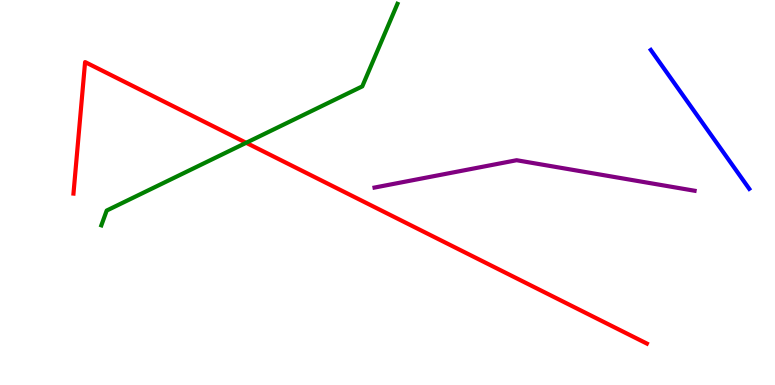[{'lines': ['blue', 'red'], 'intersections': []}, {'lines': ['green', 'red'], 'intersections': [{'x': 3.18, 'y': 6.29}]}, {'lines': ['purple', 'red'], 'intersections': []}, {'lines': ['blue', 'green'], 'intersections': []}, {'lines': ['blue', 'purple'], 'intersections': []}, {'lines': ['green', 'purple'], 'intersections': []}]